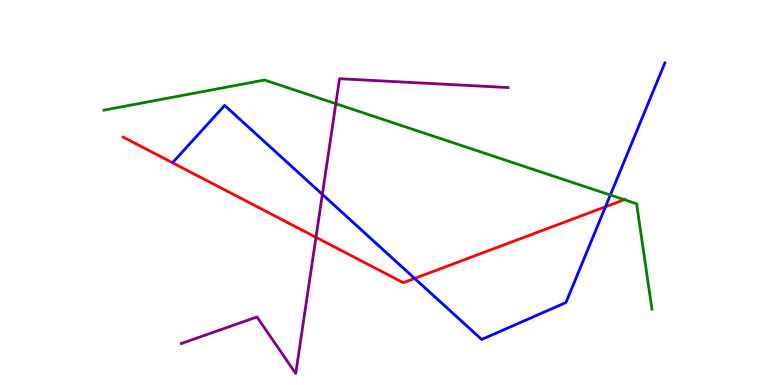[{'lines': ['blue', 'red'], 'intersections': [{'x': 5.35, 'y': 2.77}, {'x': 7.81, 'y': 4.63}]}, {'lines': ['green', 'red'], 'intersections': [{'x': 8.06, 'y': 4.81}]}, {'lines': ['purple', 'red'], 'intersections': [{'x': 4.08, 'y': 3.84}]}, {'lines': ['blue', 'green'], 'intersections': [{'x': 7.88, 'y': 4.93}]}, {'lines': ['blue', 'purple'], 'intersections': [{'x': 4.16, 'y': 4.95}]}, {'lines': ['green', 'purple'], 'intersections': [{'x': 4.33, 'y': 7.31}]}]